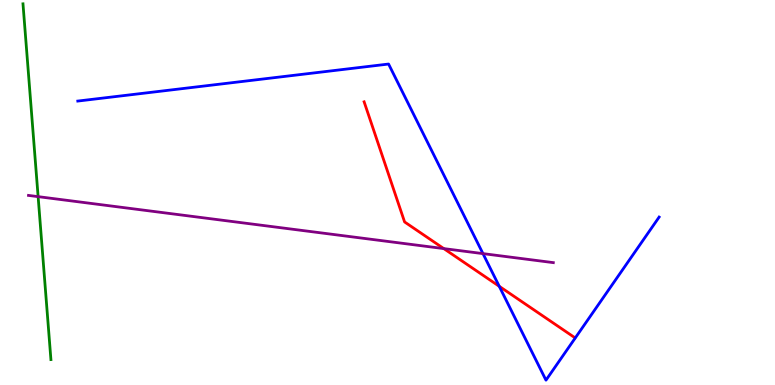[{'lines': ['blue', 'red'], 'intersections': [{'x': 6.44, 'y': 2.56}]}, {'lines': ['green', 'red'], 'intersections': []}, {'lines': ['purple', 'red'], 'intersections': [{'x': 5.73, 'y': 3.54}]}, {'lines': ['blue', 'green'], 'intersections': []}, {'lines': ['blue', 'purple'], 'intersections': [{'x': 6.23, 'y': 3.41}]}, {'lines': ['green', 'purple'], 'intersections': [{'x': 0.492, 'y': 4.89}]}]